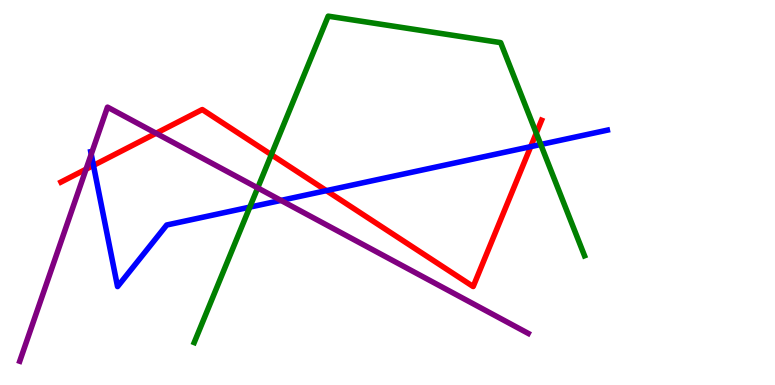[{'lines': ['blue', 'red'], 'intersections': [{'x': 1.21, 'y': 5.7}, {'x': 4.21, 'y': 5.05}, {'x': 6.85, 'y': 6.19}]}, {'lines': ['green', 'red'], 'intersections': [{'x': 3.5, 'y': 5.98}, {'x': 6.92, 'y': 6.54}]}, {'lines': ['purple', 'red'], 'intersections': [{'x': 1.11, 'y': 5.61}, {'x': 2.01, 'y': 6.54}]}, {'lines': ['blue', 'green'], 'intersections': [{'x': 3.22, 'y': 4.62}, {'x': 6.98, 'y': 6.25}]}, {'lines': ['blue', 'purple'], 'intersections': [{'x': 1.18, 'y': 5.99}, {'x': 3.63, 'y': 4.79}]}, {'lines': ['green', 'purple'], 'intersections': [{'x': 3.33, 'y': 5.12}]}]